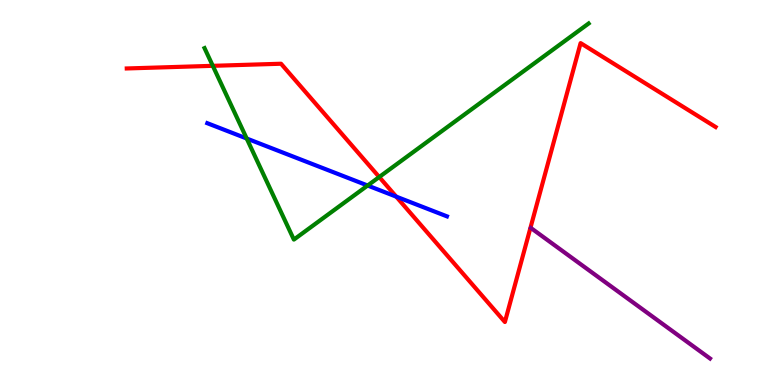[{'lines': ['blue', 'red'], 'intersections': [{'x': 5.11, 'y': 4.89}]}, {'lines': ['green', 'red'], 'intersections': [{'x': 2.75, 'y': 8.29}, {'x': 4.89, 'y': 5.4}]}, {'lines': ['purple', 'red'], 'intersections': []}, {'lines': ['blue', 'green'], 'intersections': [{'x': 3.18, 'y': 6.4}, {'x': 4.74, 'y': 5.18}]}, {'lines': ['blue', 'purple'], 'intersections': []}, {'lines': ['green', 'purple'], 'intersections': []}]